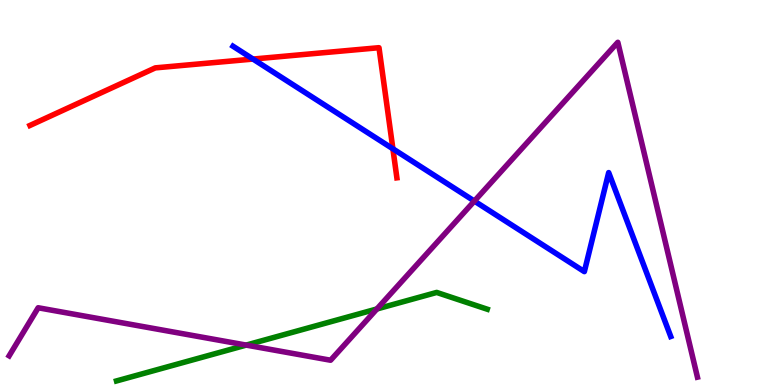[{'lines': ['blue', 'red'], 'intersections': [{'x': 3.26, 'y': 8.47}, {'x': 5.07, 'y': 6.14}]}, {'lines': ['green', 'red'], 'intersections': []}, {'lines': ['purple', 'red'], 'intersections': []}, {'lines': ['blue', 'green'], 'intersections': []}, {'lines': ['blue', 'purple'], 'intersections': [{'x': 6.12, 'y': 4.78}]}, {'lines': ['green', 'purple'], 'intersections': [{'x': 3.18, 'y': 1.04}, {'x': 4.86, 'y': 1.97}]}]